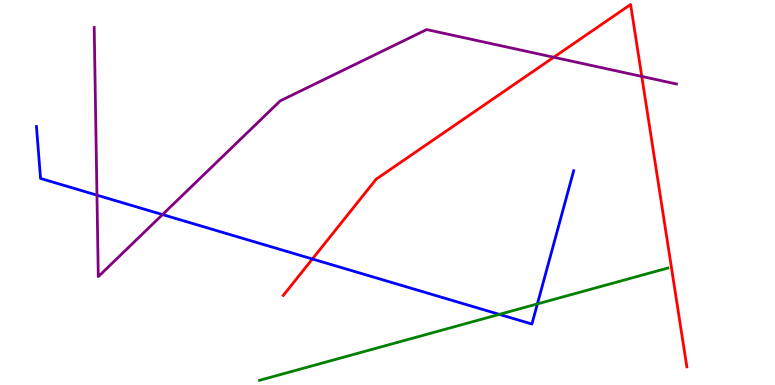[{'lines': ['blue', 'red'], 'intersections': [{'x': 4.03, 'y': 3.27}]}, {'lines': ['green', 'red'], 'intersections': []}, {'lines': ['purple', 'red'], 'intersections': [{'x': 7.15, 'y': 8.51}, {'x': 8.28, 'y': 8.01}]}, {'lines': ['blue', 'green'], 'intersections': [{'x': 6.44, 'y': 1.83}, {'x': 6.93, 'y': 2.11}]}, {'lines': ['blue', 'purple'], 'intersections': [{'x': 1.25, 'y': 4.93}, {'x': 2.1, 'y': 4.43}]}, {'lines': ['green', 'purple'], 'intersections': []}]